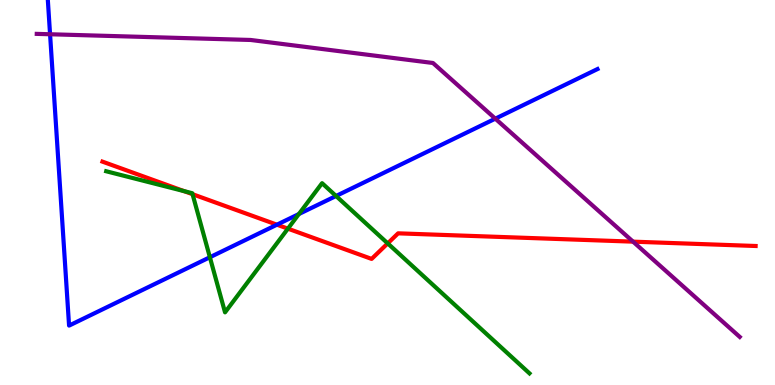[{'lines': ['blue', 'red'], 'intersections': [{'x': 3.57, 'y': 4.16}]}, {'lines': ['green', 'red'], 'intersections': [{'x': 2.38, 'y': 5.04}, {'x': 2.48, 'y': 4.96}, {'x': 3.71, 'y': 4.06}, {'x': 5.0, 'y': 3.68}]}, {'lines': ['purple', 'red'], 'intersections': [{'x': 8.17, 'y': 3.72}]}, {'lines': ['blue', 'green'], 'intersections': [{'x': 2.71, 'y': 3.32}, {'x': 3.86, 'y': 4.44}, {'x': 4.34, 'y': 4.91}]}, {'lines': ['blue', 'purple'], 'intersections': [{'x': 0.646, 'y': 9.11}, {'x': 6.39, 'y': 6.92}]}, {'lines': ['green', 'purple'], 'intersections': []}]